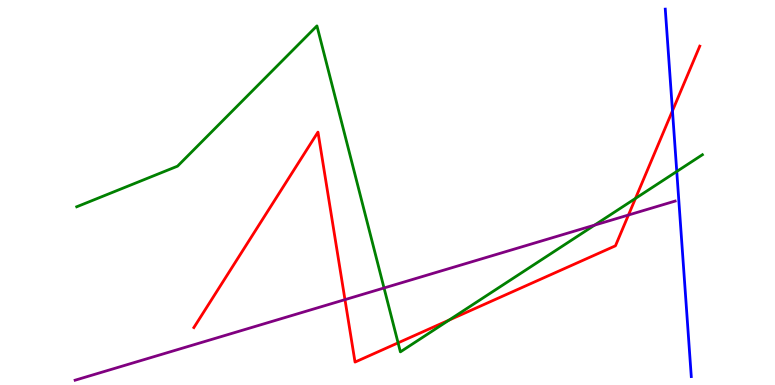[{'lines': ['blue', 'red'], 'intersections': [{'x': 8.68, 'y': 7.12}]}, {'lines': ['green', 'red'], 'intersections': [{'x': 5.14, 'y': 1.09}, {'x': 5.79, 'y': 1.69}, {'x': 8.2, 'y': 4.85}]}, {'lines': ['purple', 'red'], 'intersections': [{'x': 4.45, 'y': 2.22}, {'x': 8.11, 'y': 4.42}]}, {'lines': ['blue', 'green'], 'intersections': [{'x': 8.73, 'y': 5.55}]}, {'lines': ['blue', 'purple'], 'intersections': []}, {'lines': ['green', 'purple'], 'intersections': [{'x': 4.96, 'y': 2.52}, {'x': 7.67, 'y': 4.15}]}]